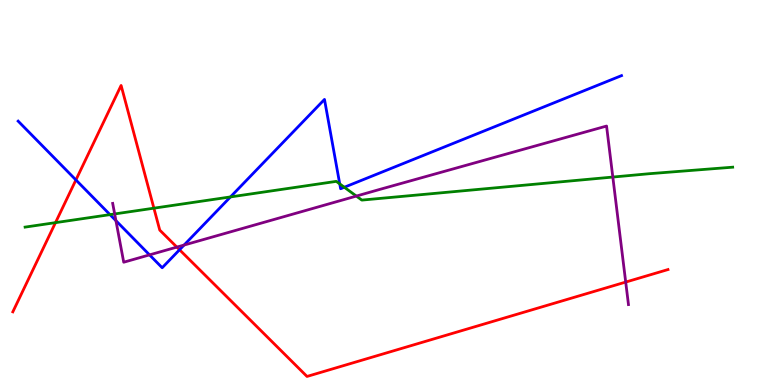[{'lines': ['blue', 'red'], 'intersections': [{'x': 0.98, 'y': 5.33}, {'x': 2.32, 'y': 3.51}]}, {'lines': ['green', 'red'], 'intersections': [{'x': 0.716, 'y': 4.22}, {'x': 1.99, 'y': 4.59}]}, {'lines': ['purple', 'red'], 'intersections': [{'x': 2.28, 'y': 3.58}, {'x': 8.07, 'y': 2.67}]}, {'lines': ['blue', 'green'], 'intersections': [{'x': 1.42, 'y': 4.43}, {'x': 2.97, 'y': 4.89}, {'x': 4.38, 'y': 5.22}, {'x': 4.44, 'y': 5.14}]}, {'lines': ['blue', 'purple'], 'intersections': [{'x': 1.5, 'y': 4.27}, {'x': 1.93, 'y': 3.38}, {'x': 2.38, 'y': 3.63}]}, {'lines': ['green', 'purple'], 'intersections': [{'x': 1.48, 'y': 4.44}, {'x': 4.6, 'y': 4.91}, {'x': 7.91, 'y': 5.4}]}]